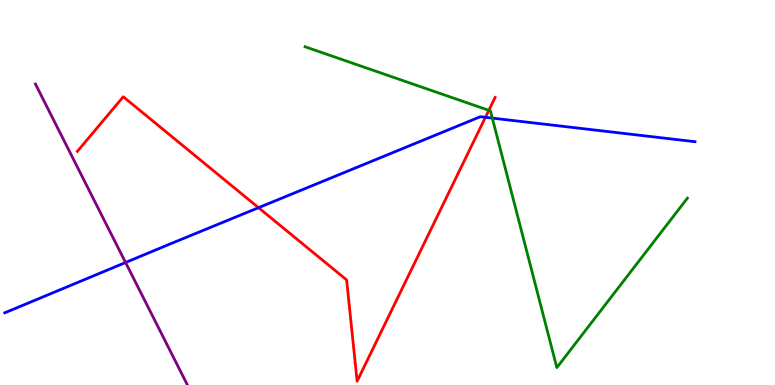[{'lines': ['blue', 'red'], 'intersections': [{'x': 3.34, 'y': 4.61}, {'x': 6.26, 'y': 6.95}]}, {'lines': ['green', 'red'], 'intersections': [{'x': 6.31, 'y': 7.13}]}, {'lines': ['purple', 'red'], 'intersections': []}, {'lines': ['blue', 'green'], 'intersections': [{'x': 6.35, 'y': 6.93}]}, {'lines': ['blue', 'purple'], 'intersections': [{'x': 1.62, 'y': 3.18}]}, {'lines': ['green', 'purple'], 'intersections': []}]